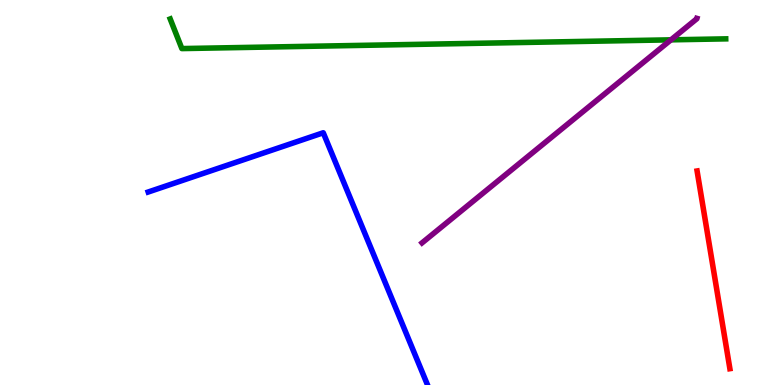[{'lines': ['blue', 'red'], 'intersections': []}, {'lines': ['green', 'red'], 'intersections': []}, {'lines': ['purple', 'red'], 'intersections': []}, {'lines': ['blue', 'green'], 'intersections': []}, {'lines': ['blue', 'purple'], 'intersections': []}, {'lines': ['green', 'purple'], 'intersections': [{'x': 8.66, 'y': 8.97}]}]